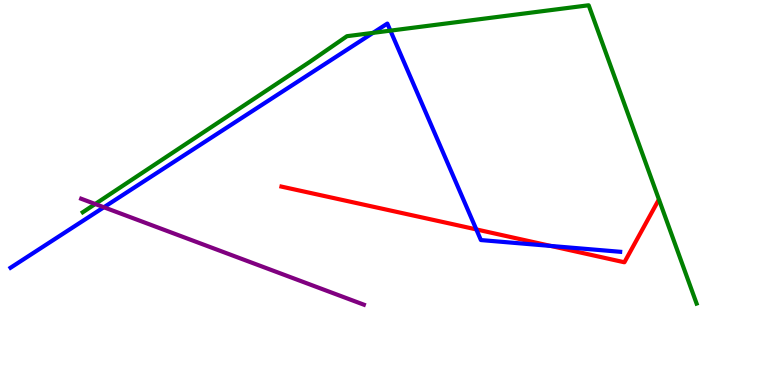[{'lines': ['blue', 'red'], 'intersections': [{'x': 6.15, 'y': 4.04}, {'x': 7.11, 'y': 3.61}]}, {'lines': ['green', 'red'], 'intersections': []}, {'lines': ['purple', 'red'], 'intersections': []}, {'lines': ['blue', 'green'], 'intersections': [{'x': 4.81, 'y': 9.15}, {'x': 5.04, 'y': 9.2}]}, {'lines': ['blue', 'purple'], 'intersections': [{'x': 1.34, 'y': 4.62}]}, {'lines': ['green', 'purple'], 'intersections': [{'x': 1.23, 'y': 4.7}]}]